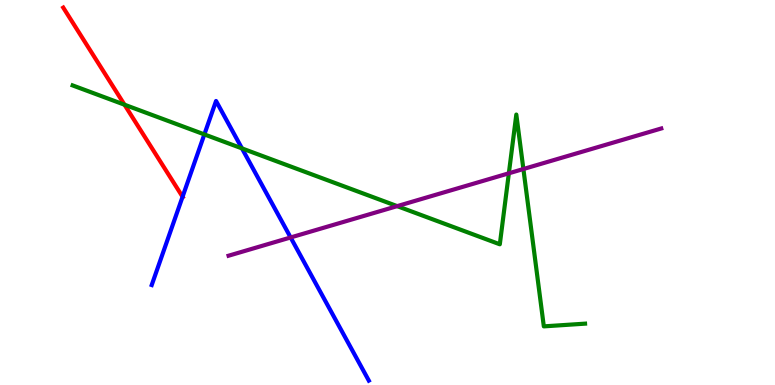[{'lines': ['blue', 'red'], 'intersections': [{'x': 2.36, 'y': 4.89}]}, {'lines': ['green', 'red'], 'intersections': [{'x': 1.61, 'y': 7.28}]}, {'lines': ['purple', 'red'], 'intersections': []}, {'lines': ['blue', 'green'], 'intersections': [{'x': 2.64, 'y': 6.51}, {'x': 3.12, 'y': 6.15}]}, {'lines': ['blue', 'purple'], 'intersections': [{'x': 3.75, 'y': 3.83}]}, {'lines': ['green', 'purple'], 'intersections': [{'x': 5.13, 'y': 4.65}, {'x': 6.57, 'y': 5.5}, {'x': 6.75, 'y': 5.61}]}]